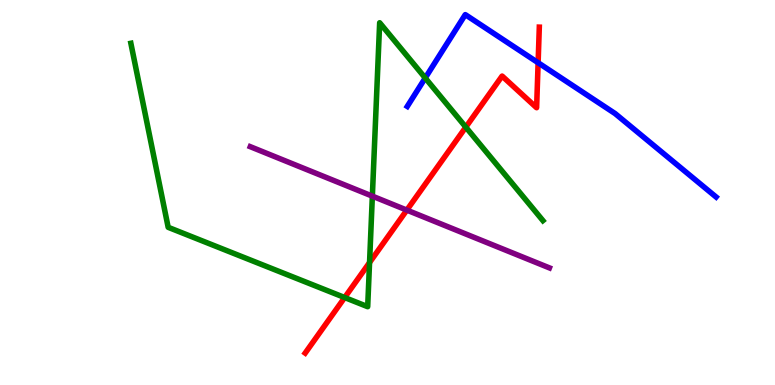[{'lines': ['blue', 'red'], 'intersections': [{'x': 6.94, 'y': 8.37}]}, {'lines': ['green', 'red'], 'intersections': [{'x': 4.45, 'y': 2.27}, {'x': 4.77, 'y': 3.18}, {'x': 6.01, 'y': 6.7}]}, {'lines': ['purple', 'red'], 'intersections': [{'x': 5.25, 'y': 4.54}]}, {'lines': ['blue', 'green'], 'intersections': [{'x': 5.49, 'y': 7.97}]}, {'lines': ['blue', 'purple'], 'intersections': []}, {'lines': ['green', 'purple'], 'intersections': [{'x': 4.8, 'y': 4.91}]}]